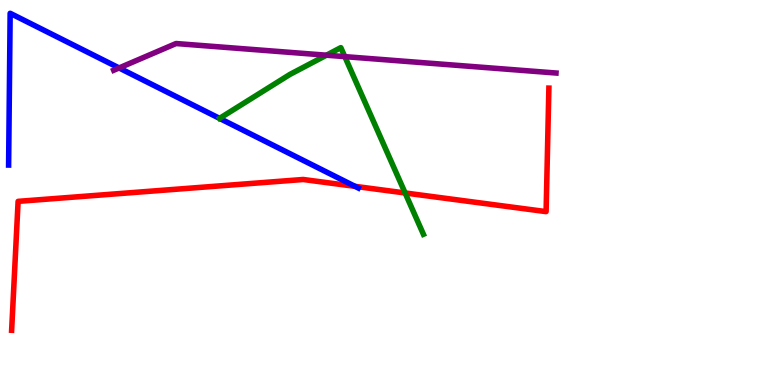[{'lines': ['blue', 'red'], 'intersections': [{'x': 4.58, 'y': 5.16}]}, {'lines': ['green', 'red'], 'intersections': [{'x': 5.23, 'y': 4.99}]}, {'lines': ['purple', 'red'], 'intersections': []}, {'lines': ['blue', 'green'], 'intersections': []}, {'lines': ['blue', 'purple'], 'intersections': [{'x': 1.54, 'y': 8.23}]}, {'lines': ['green', 'purple'], 'intersections': [{'x': 4.21, 'y': 8.57}, {'x': 4.45, 'y': 8.53}]}]